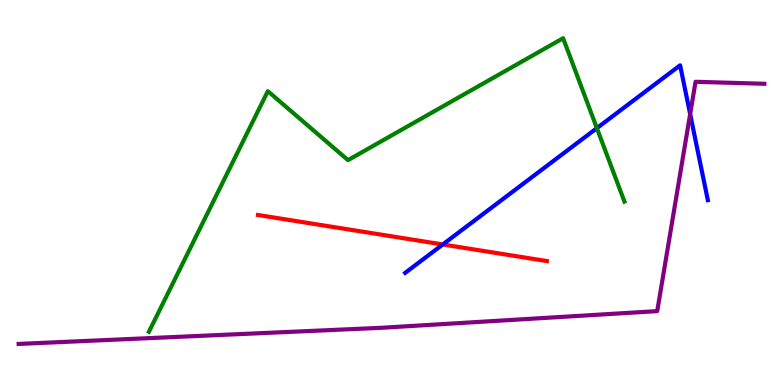[{'lines': ['blue', 'red'], 'intersections': [{'x': 5.71, 'y': 3.65}]}, {'lines': ['green', 'red'], 'intersections': []}, {'lines': ['purple', 'red'], 'intersections': []}, {'lines': ['blue', 'green'], 'intersections': [{'x': 7.7, 'y': 6.67}]}, {'lines': ['blue', 'purple'], 'intersections': [{'x': 8.91, 'y': 7.04}]}, {'lines': ['green', 'purple'], 'intersections': []}]